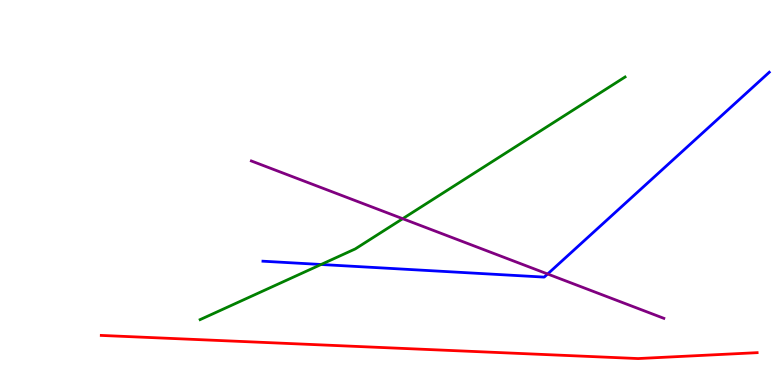[{'lines': ['blue', 'red'], 'intersections': []}, {'lines': ['green', 'red'], 'intersections': []}, {'lines': ['purple', 'red'], 'intersections': []}, {'lines': ['blue', 'green'], 'intersections': [{'x': 4.14, 'y': 3.13}]}, {'lines': ['blue', 'purple'], 'intersections': [{'x': 7.07, 'y': 2.88}]}, {'lines': ['green', 'purple'], 'intersections': [{'x': 5.2, 'y': 4.32}]}]